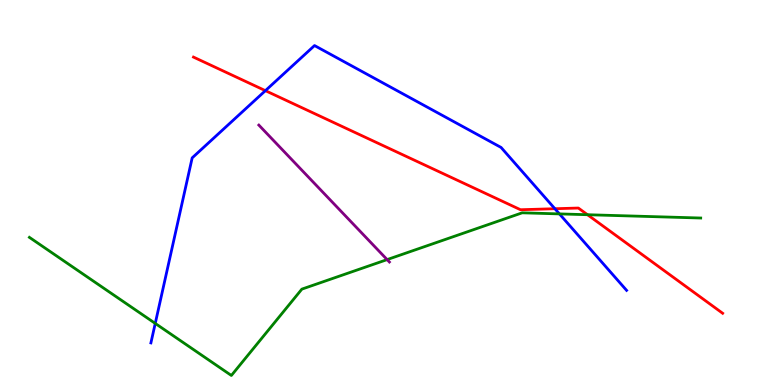[{'lines': ['blue', 'red'], 'intersections': [{'x': 3.42, 'y': 7.65}, {'x': 7.16, 'y': 4.58}]}, {'lines': ['green', 'red'], 'intersections': [{'x': 7.58, 'y': 4.42}]}, {'lines': ['purple', 'red'], 'intersections': []}, {'lines': ['blue', 'green'], 'intersections': [{'x': 2.0, 'y': 1.6}, {'x': 7.22, 'y': 4.44}]}, {'lines': ['blue', 'purple'], 'intersections': []}, {'lines': ['green', 'purple'], 'intersections': [{'x': 5.0, 'y': 3.26}]}]